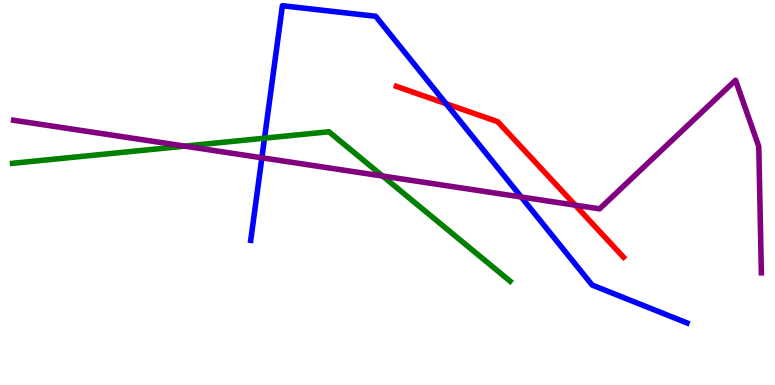[{'lines': ['blue', 'red'], 'intersections': [{'x': 5.76, 'y': 7.31}]}, {'lines': ['green', 'red'], 'intersections': []}, {'lines': ['purple', 'red'], 'intersections': [{'x': 7.42, 'y': 4.67}]}, {'lines': ['blue', 'green'], 'intersections': [{'x': 3.41, 'y': 6.41}]}, {'lines': ['blue', 'purple'], 'intersections': [{'x': 3.38, 'y': 5.9}, {'x': 6.73, 'y': 4.88}]}, {'lines': ['green', 'purple'], 'intersections': [{'x': 2.38, 'y': 6.2}, {'x': 4.94, 'y': 5.43}]}]